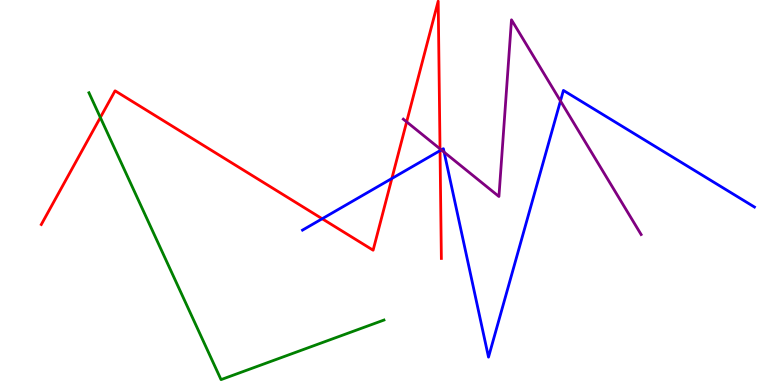[{'lines': ['blue', 'red'], 'intersections': [{'x': 4.16, 'y': 4.32}, {'x': 5.06, 'y': 5.36}, {'x': 5.68, 'y': 6.09}]}, {'lines': ['green', 'red'], 'intersections': [{'x': 1.29, 'y': 6.95}]}, {'lines': ['purple', 'red'], 'intersections': [{'x': 5.25, 'y': 6.83}, {'x': 5.68, 'y': 6.13}]}, {'lines': ['blue', 'green'], 'intersections': []}, {'lines': ['blue', 'purple'], 'intersections': [{'x': 5.69, 'y': 6.11}, {'x': 5.73, 'y': 6.05}, {'x': 7.23, 'y': 7.38}]}, {'lines': ['green', 'purple'], 'intersections': []}]